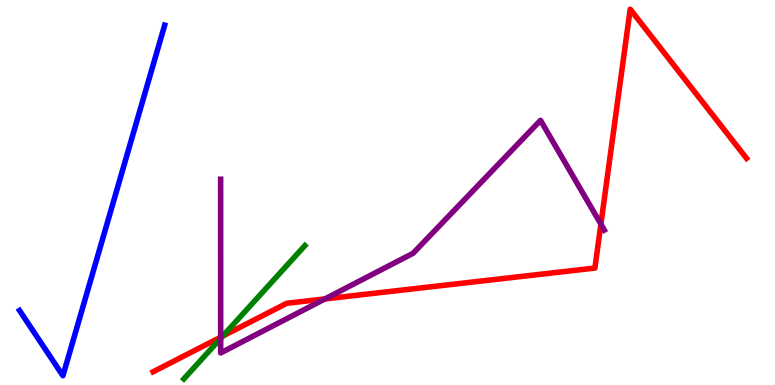[{'lines': ['blue', 'red'], 'intersections': []}, {'lines': ['green', 'red'], 'intersections': [{'x': 2.87, 'y': 1.27}]}, {'lines': ['purple', 'red'], 'intersections': [{'x': 2.85, 'y': 1.24}, {'x': 4.19, 'y': 2.24}, {'x': 7.75, 'y': 4.18}]}, {'lines': ['blue', 'green'], 'intersections': []}, {'lines': ['blue', 'purple'], 'intersections': []}, {'lines': ['green', 'purple'], 'intersections': [{'x': 2.85, 'y': 1.21}]}]